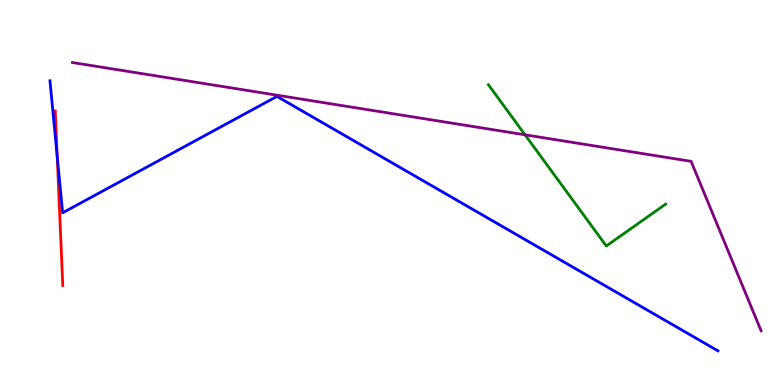[{'lines': ['blue', 'red'], 'intersections': [{'x': 0.738, 'y': 5.94}]}, {'lines': ['green', 'red'], 'intersections': []}, {'lines': ['purple', 'red'], 'intersections': []}, {'lines': ['blue', 'green'], 'intersections': []}, {'lines': ['blue', 'purple'], 'intersections': []}, {'lines': ['green', 'purple'], 'intersections': [{'x': 6.77, 'y': 6.5}]}]